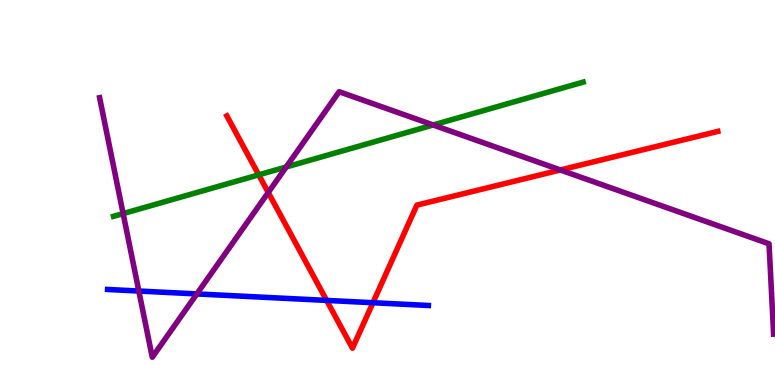[{'lines': ['blue', 'red'], 'intersections': [{'x': 4.21, 'y': 2.2}, {'x': 4.81, 'y': 2.14}]}, {'lines': ['green', 'red'], 'intersections': [{'x': 3.34, 'y': 5.46}]}, {'lines': ['purple', 'red'], 'intersections': [{'x': 3.46, 'y': 5.0}, {'x': 7.23, 'y': 5.59}]}, {'lines': ['blue', 'green'], 'intersections': []}, {'lines': ['blue', 'purple'], 'intersections': [{'x': 1.79, 'y': 2.44}, {'x': 2.54, 'y': 2.37}]}, {'lines': ['green', 'purple'], 'intersections': [{'x': 1.59, 'y': 4.45}, {'x': 3.69, 'y': 5.66}, {'x': 5.59, 'y': 6.75}]}]